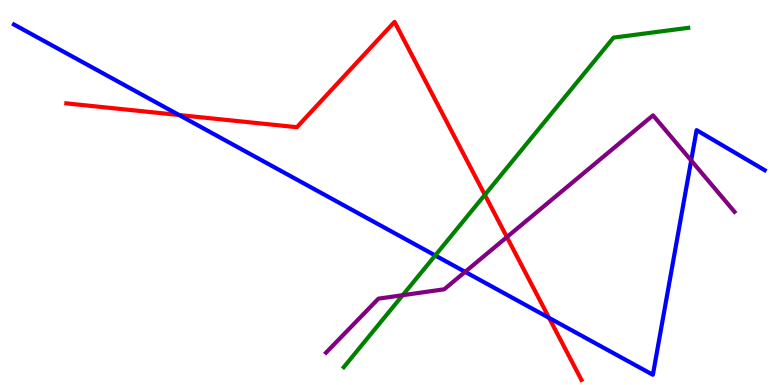[{'lines': ['blue', 'red'], 'intersections': [{'x': 2.31, 'y': 7.01}, {'x': 7.08, 'y': 1.74}]}, {'lines': ['green', 'red'], 'intersections': [{'x': 6.26, 'y': 4.94}]}, {'lines': ['purple', 'red'], 'intersections': [{'x': 6.54, 'y': 3.84}]}, {'lines': ['blue', 'green'], 'intersections': [{'x': 5.62, 'y': 3.36}]}, {'lines': ['blue', 'purple'], 'intersections': [{'x': 6.0, 'y': 2.94}, {'x': 8.92, 'y': 5.83}]}, {'lines': ['green', 'purple'], 'intersections': [{'x': 5.2, 'y': 2.33}]}]